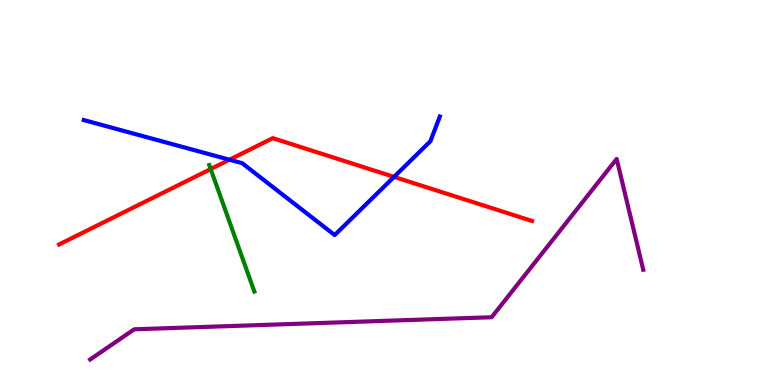[{'lines': ['blue', 'red'], 'intersections': [{'x': 2.96, 'y': 5.85}, {'x': 5.08, 'y': 5.41}]}, {'lines': ['green', 'red'], 'intersections': [{'x': 2.72, 'y': 5.61}]}, {'lines': ['purple', 'red'], 'intersections': []}, {'lines': ['blue', 'green'], 'intersections': []}, {'lines': ['blue', 'purple'], 'intersections': []}, {'lines': ['green', 'purple'], 'intersections': []}]